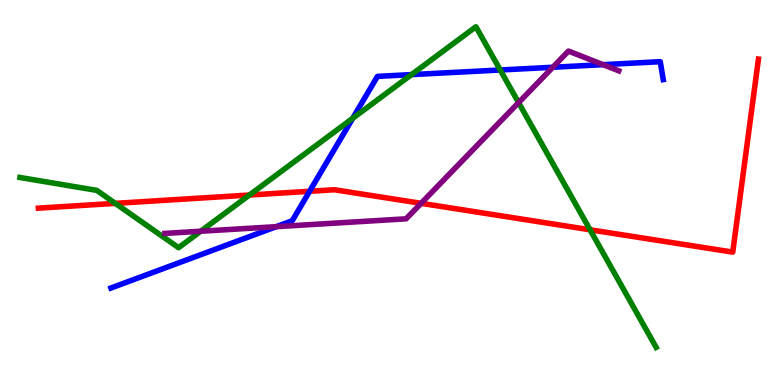[{'lines': ['blue', 'red'], 'intersections': [{'x': 3.99, 'y': 5.03}]}, {'lines': ['green', 'red'], 'intersections': [{'x': 1.49, 'y': 4.72}, {'x': 3.22, 'y': 4.93}, {'x': 7.61, 'y': 4.03}]}, {'lines': ['purple', 'red'], 'intersections': [{'x': 5.43, 'y': 4.72}]}, {'lines': ['blue', 'green'], 'intersections': [{'x': 4.55, 'y': 6.93}, {'x': 5.31, 'y': 8.06}, {'x': 6.45, 'y': 8.18}]}, {'lines': ['blue', 'purple'], 'intersections': [{'x': 3.56, 'y': 4.11}, {'x': 7.13, 'y': 8.25}, {'x': 7.78, 'y': 8.32}]}, {'lines': ['green', 'purple'], 'intersections': [{'x': 2.59, 'y': 3.99}, {'x': 6.69, 'y': 7.33}]}]